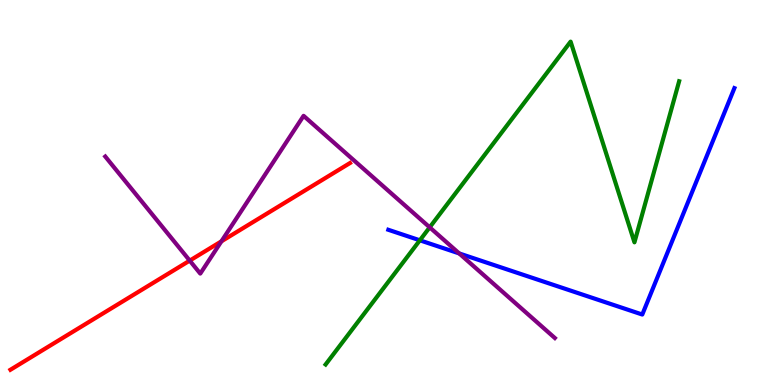[{'lines': ['blue', 'red'], 'intersections': []}, {'lines': ['green', 'red'], 'intersections': []}, {'lines': ['purple', 'red'], 'intersections': [{'x': 2.45, 'y': 3.23}, {'x': 2.86, 'y': 3.73}]}, {'lines': ['blue', 'green'], 'intersections': [{'x': 5.42, 'y': 3.76}]}, {'lines': ['blue', 'purple'], 'intersections': [{'x': 5.93, 'y': 3.42}]}, {'lines': ['green', 'purple'], 'intersections': [{'x': 5.54, 'y': 4.1}]}]